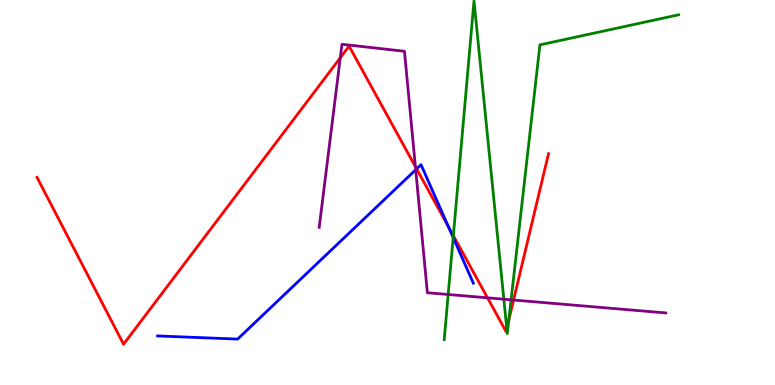[{'lines': ['blue', 'red'], 'intersections': [{'x': 5.38, 'y': 5.61}, {'x': 5.79, 'y': 4.11}]}, {'lines': ['green', 'red'], 'intersections': [{'x': 5.85, 'y': 3.88}, {'x': 6.54, 'y': 1.47}, {'x': 6.57, 'y': 1.69}]}, {'lines': ['purple', 'red'], 'intersections': [{'x': 4.39, 'y': 8.5}, {'x': 5.36, 'y': 5.67}, {'x': 6.29, 'y': 2.26}, {'x': 6.63, 'y': 2.21}]}, {'lines': ['blue', 'green'], 'intersections': [{'x': 5.85, 'y': 3.83}]}, {'lines': ['blue', 'purple'], 'intersections': [{'x': 5.36, 'y': 5.59}]}, {'lines': ['green', 'purple'], 'intersections': [{'x': 5.78, 'y': 2.35}, {'x': 6.5, 'y': 2.23}, {'x': 6.59, 'y': 2.21}]}]